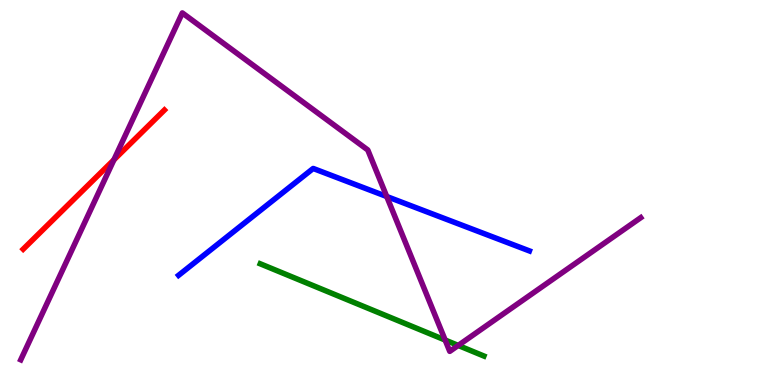[{'lines': ['blue', 'red'], 'intersections': []}, {'lines': ['green', 'red'], 'intersections': []}, {'lines': ['purple', 'red'], 'intersections': [{'x': 1.47, 'y': 5.85}]}, {'lines': ['blue', 'green'], 'intersections': []}, {'lines': ['blue', 'purple'], 'intersections': [{'x': 4.99, 'y': 4.9}]}, {'lines': ['green', 'purple'], 'intersections': [{'x': 5.74, 'y': 1.17}, {'x': 5.91, 'y': 1.03}]}]